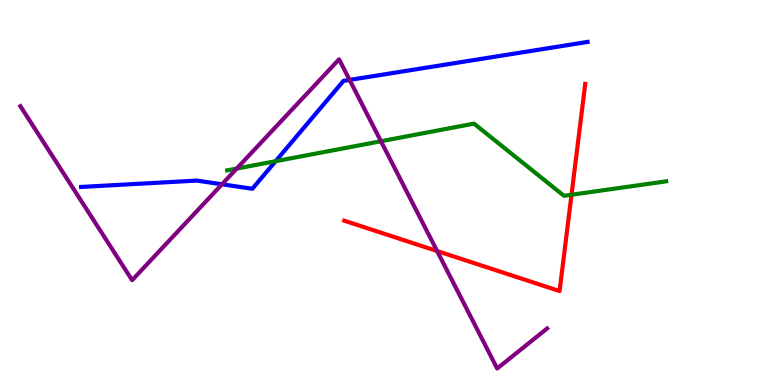[{'lines': ['blue', 'red'], 'intersections': []}, {'lines': ['green', 'red'], 'intersections': [{'x': 7.37, 'y': 4.94}]}, {'lines': ['purple', 'red'], 'intersections': [{'x': 5.64, 'y': 3.48}]}, {'lines': ['blue', 'green'], 'intersections': [{'x': 3.56, 'y': 5.81}]}, {'lines': ['blue', 'purple'], 'intersections': [{'x': 2.86, 'y': 5.21}, {'x': 4.51, 'y': 7.92}]}, {'lines': ['green', 'purple'], 'intersections': [{'x': 3.05, 'y': 5.62}, {'x': 4.92, 'y': 6.33}]}]